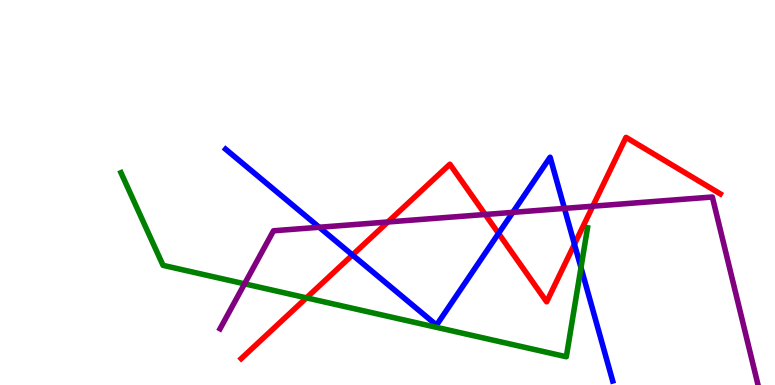[{'lines': ['blue', 'red'], 'intersections': [{'x': 4.55, 'y': 3.38}, {'x': 6.43, 'y': 3.94}, {'x': 7.41, 'y': 3.66}]}, {'lines': ['green', 'red'], 'intersections': [{'x': 3.95, 'y': 2.26}]}, {'lines': ['purple', 'red'], 'intersections': [{'x': 5.0, 'y': 4.23}, {'x': 6.26, 'y': 4.43}, {'x': 7.65, 'y': 4.64}]}, {'lines': ['blue', 'green'], 'intersections': [{'x': 7.5, 'y': 3.05}]}, {'lines': ['blue', 'purple'], 'intersections': [{'x': 4.12, 'y': 4.1}, {'x': 6.62, 'y': 4.48}, {'x': 7.28, 'y': 4.59}]}, {'lines': ['green', 'purple'], 'intersections': [{'x': 3.16, 'y': 2.63}]}]